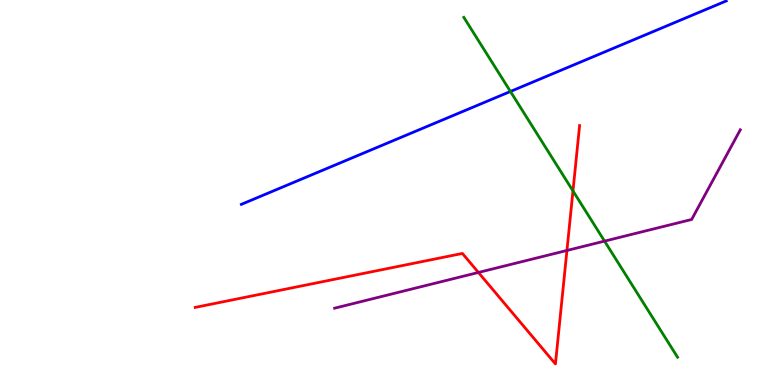[{'lines': ['blue', 'red'], 'intersections': []}, {'lines': ['green', 'red'], 'intersections': [{'x': 7.39, 'y': 5.04}]}, {'lines': ['purple', 'red'], 'intersections': [{'x': 6.17, 'y': 2.92}, {'x': 7.32, 'y': 3.49}]}, {'lines': ['blue', 'green'], 'intersections': [{'x': 6.59, 'y': 7.62}]}, {'lines': ['blue', 'purple'], 'intersections': []}, {'lines': ['green', 'purple'], 'intersections': [{'x': 7.8, 'y': 3.74}]}]